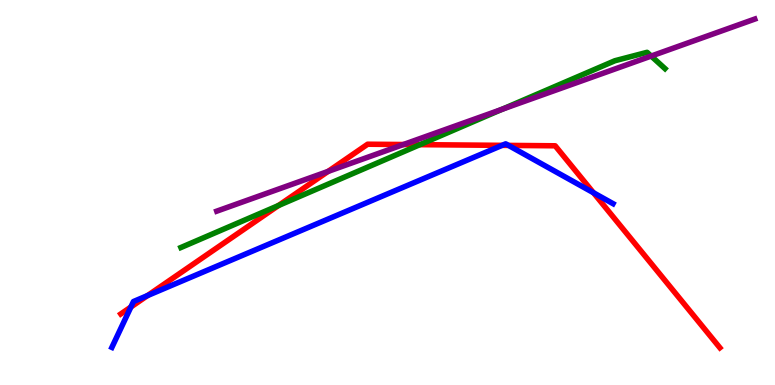[{'lines': ['blue', 'red'], 'intersections': [{'x': 1.69, 'y': 2.03}, {'x': 1.9, 'y': 2.32}, {'x': 6.48, 'y': 6.22}, {'x': 6.56, 'y': 6.22}, {'x': 7.66, 'y': 4.99}]}, {'lines': ['green', 'red'], 'intersections': [{'x': 3.59, 'y': 4.66}, {'x': 5.42, 'y': 6.24}]}, {'lines': ['purple', 'red'], 'intersections': [{'x': 4.23, 'y': 5.55}, {'x': 5.21, 'y': 6.25}]}, {'lines': ['blue', 'green'], 'intersections': []}, {'lines': ['blue', 'purple'], 'intersections': []}, {'lines': ['green', 'purple'], 'intersections': [{'x': 6.48, 'y': 7.16}, {'x': 8.4, 'y': 8.54}]}]